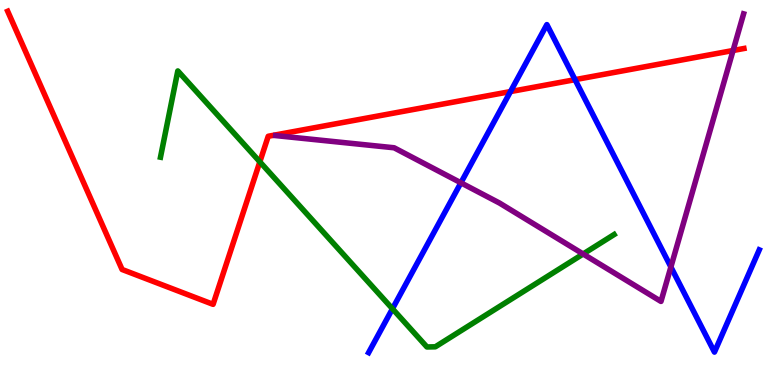[{'lines': ['blue', 'red'], 'intersections': [{'x': 6.59, 'y': 7.62}, {'x': 7.42, 'y': 7.93}]}, {'lines': ['green', 'red'], 'intersections': [{'x': 3.35, 'y': 5.8}]}, {'lines': ['purple', 'red'], 'intersections': [{'x': 9.46, 'y': 8.69}]}, {'lines': ['blue', 'green'], 'intersections': [{'x': 5.06, 'y': 1.98}]}, {'lines': ['blue', 'purple'], 'intersections': [{'x': 5.95, 'y': 5.25}, {'x': 8.66, 'y': 3.07}]}, {'lines': ['green', 'purple'], 'intersections': [{'x': 7.52, 'y': 3.4}]}]